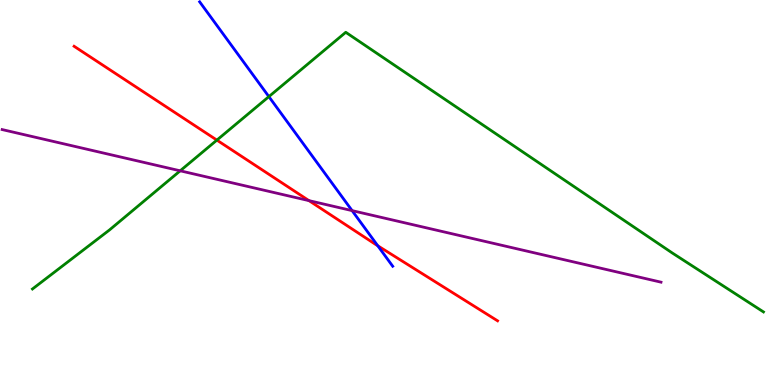[{'lines': ['blue', 'red'], 'intersections': [{'x': 4.87, 'y': 3.62}]}, {'lines': ['green', 'red'], 'intersections': [{'x': 2.8, 'y': 6.36}]}, {'lines': ['purple', 'red'], 'intersections': [{'x': 3.99, 'y': 4.79}]}, {'lines': ['blue', 'green'], 'intersections': [{'x': 3.47, 'y': 7.49}]}, {'lines': ['blue', 'purple'], 'intersections': [{'x': 4.54, 'y': 4.53}]}, {'lines': ['green', 'purple'], 'intersections': [{'x': 2.33, 'y': 5.56}]}]